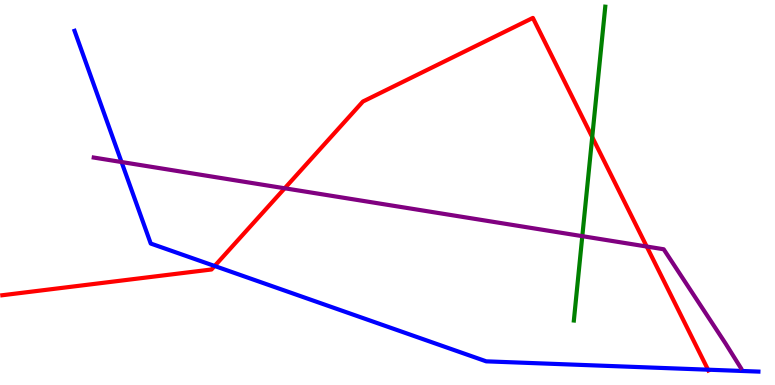[{'lines': ['blue', 'red'], 'intersections': [{'x': 2.77, 'y': 3.09}, {'x': 9.14, 'y': 0.398}]}, {'lines': ['green', 'red'], 'intersections': [{'x': 7.64, 'y': 6.44}]}, {'lines': ['purple', 'red'], 'intersections': [{'x': 3.67, 'y': 5.11}, {'x': 8.34, 'y': 3.6}]}, {'lines': ['blue', 'green'], 'intersections': []}, {'lines': ['blue', 'purple'], 'intersections': [{'x': 1.57, 'y': 5.79}]}, {'lines': ['green', 'purple'], 'intersections': [{'x': 7.51, 'y': 3.87}]}]